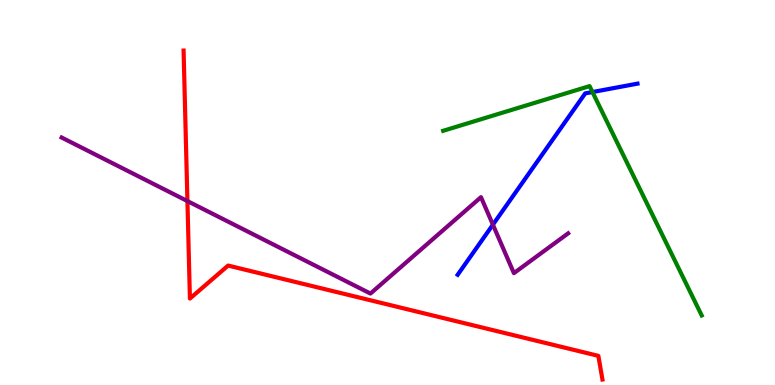[{'lines': ['blue', 'red'], 'intersections': []}, {'lines': ['green', 'red'], 'intersections': []}, {'lines': ['purple', 'red'], 'intersections': [{'x': 2.42, 'y': 4.78}]}, {'lines': ['blue', 'green'], 'intersections': [{'x': 7.64, 'y': 7.61}]}, {'lines': ['blue', 'purple'], 'intersections': [{'x': 6.36, 'y': 4.16}]}, {'lines': ['green', 'purple'], 'intersections': []}]